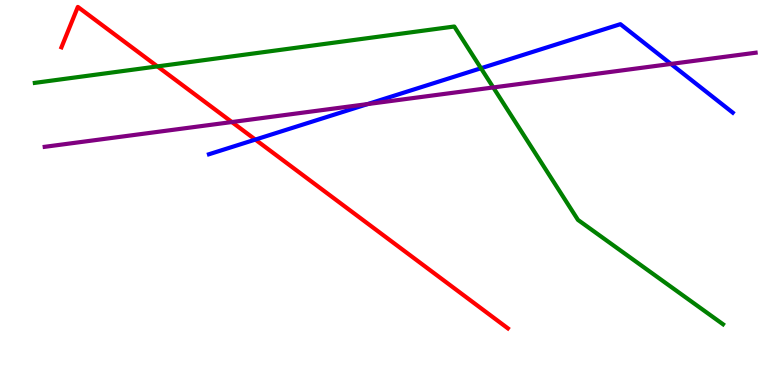[{'lines': ['blue', 'red'], 'intersections': [{'x': 3.29, 'y': 6.37}]}, {'lines': ['green', 'red'], 'intersections': [{'x': 2.03, 'y': 8.28}]}, {'lines': ['purple', 'red'], 'intersections': [{'x': 2.99, 'y': 6.83}]}, {'lines': ['blue', 'green'], 'intersections': [{'x': 6.21, 'y': 8.23}]}, {'lines': ['blue', 'purple'], 'intersections': [{'x': 4.74, 'y': 7.3}, {'x': 8.66, 'y': 8.34}]}, {'lines': ['green', 'purple'], 'intersections': [{'x': 6.36, 'y': 7.73}]}]